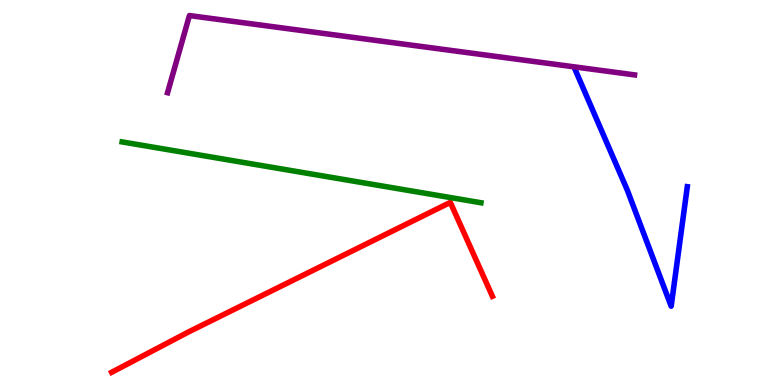[{'lines': ['blue', 'red'], 'intersections': []}, {'lines': ['green', 'red'], 'intersections': []}, {'lines': ['purple', 'red'], 'intersections': []}, {'lines': ['blue', 'green'], 'intersections': []}, {'lines': ['blue', 'purple'], 'intersections': []}, {'lines': ['green', 'purple'], 'intersections': []}]